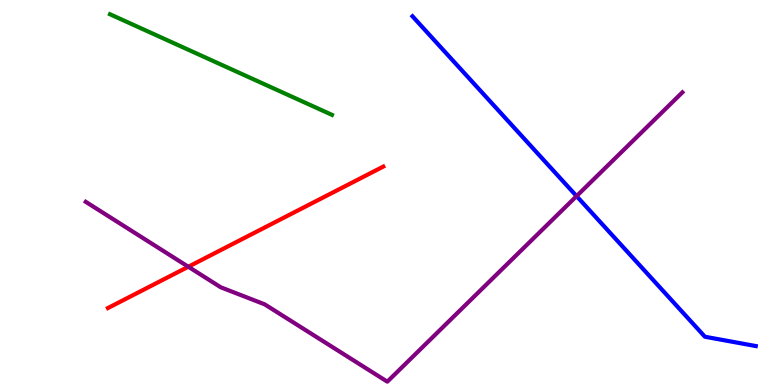[{'lines': ['blue', 'red'], 'intersections': []}, {'lines': ['green', 'red'], 'intersections': []}, {'lines': ['purple', 'red'], 'intersections': [{'x': 2.43, 'y': 3.07}]}, {'lines': ['blue', 'green'], 'intersections': []}, {'lines': ['blue', 'purple'], 'intersections': [{'x': 7.44, 'y': 4.91}]}, {'lines': ['green', 'purple'], 'intersections': []}]